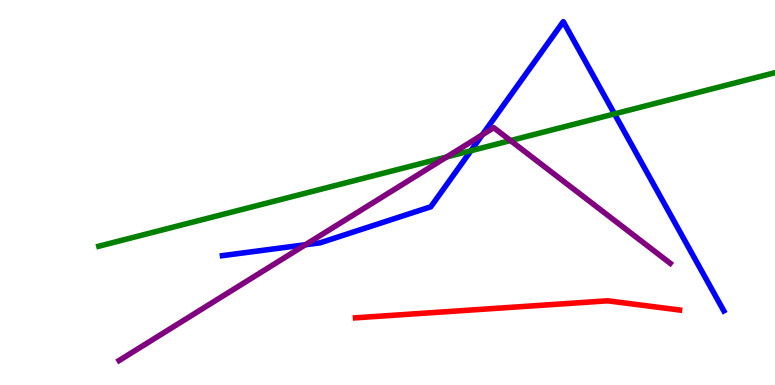[{'lines': ['blue', 'red'], 'intersections': []}, {'lines': ['green', 'red'], 'intersections': []}, {'lines': ['purple', 'red'], 'intersections': []}, {'lines': ['blue', 'green'], 'intersections': [{'x': 6.08, 'y': 6.09}, {'x': 7.93, 'y': 7.04}]}, {'lines': ['blue', 'purple'], 'intersections': [{'x': 3.94, 'y': 3.64}, {'x': 6.22, 'y': 6.5}]}, {'lines': ['green', 'purple'], 'intersections': [{'x': 5.76, 'y': 5.92}, {'x': 6.59, 'y': 6.35}]}]